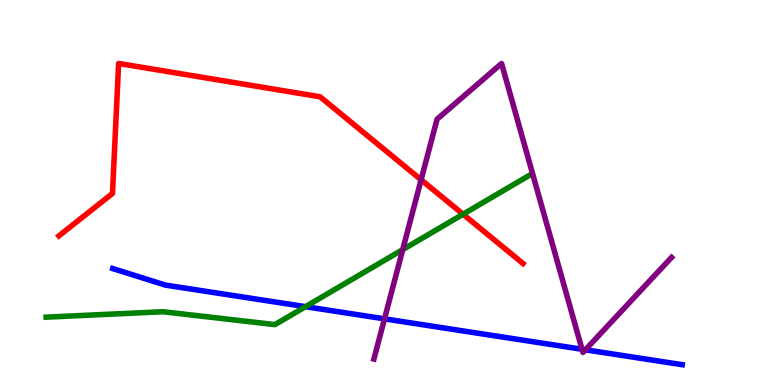[{'lines': ['blue', 'red'], 'intersections': []}, {'lines': ['green', 'red'], 'intersections': [{'x': 5.97, 'y': 4.44}]}, {'lines': ['purple', 'red'], 'intersections': [{'x': 5.43, 'y': 5.33}]}, {'lines': ['blue', 'green'], 'intersections': [{'x': 3.94, 'y': 2.03}]}, {'lines': ['blue', 'purple'], 'intersections': [{'x': 4.96, 'y': 1.72}, {'x': 7.51, 'y': 0.928}, {'x': 7.55, 'y': 0.915}]}, {'lines': ['green', 'purple'], 'intersections': [{'x': 5.2, 'y': 3.52}]}]